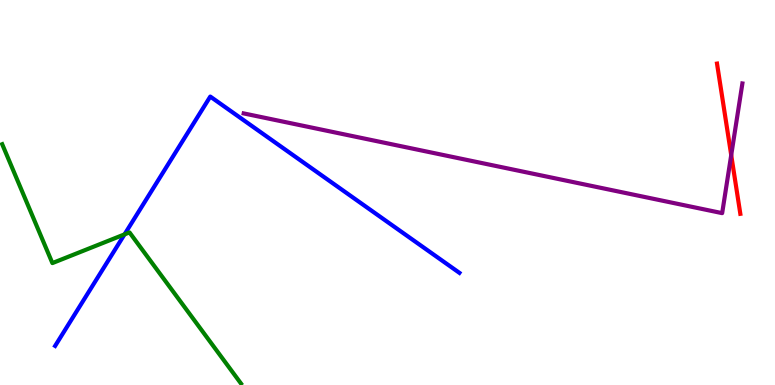[{'lines': ['blue', 'red'], 'intersections': []}, {'lines': ['green', 'red'], 'intersections': []}, {'lines': ['purple', 'red'], 'intersections': [{'x': 9.44, 'y': 5.97}]}, {'lines': ['blue', 'green'], 'intersections': [{'x': 1.61, 'y': 3.91}]}, {'lines': ['blue', 'purple'], 'intersections': []}, {'lines': ['green', 'purple'], 'intersections': []}]